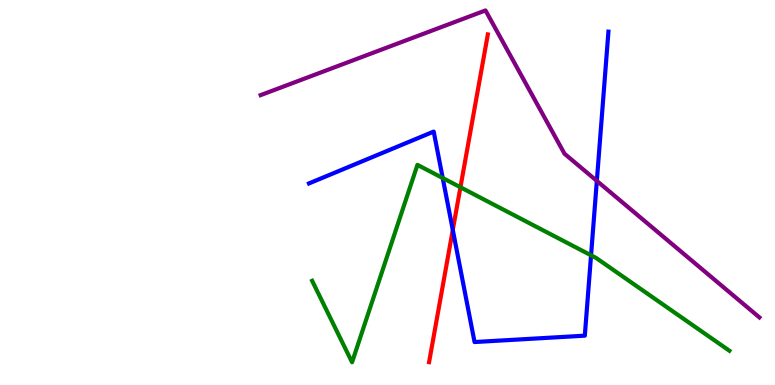[{'lines': ['blue', 'red'], 'intersections': [{'x': 5.84, 'y': 4.03}]}, {'lines': ['green', 'red'], 'intersections': [{'x': 5.94, 'y': 5.14}]}, {'lines': ['purple', 'red'], 'intersections': []}, {'lines': ['blue', 'green'], 'intersections': [{'x': 5.71, 'y': 5.38}, {'x': 7.63, 'y': 3.37}]}, {'lines': ['blue', 'purple'], 'intersections': [{'x': 7.7, 'y': 5.3}]}, {'lines': ['green', 'purple'], 'intersections': []}]